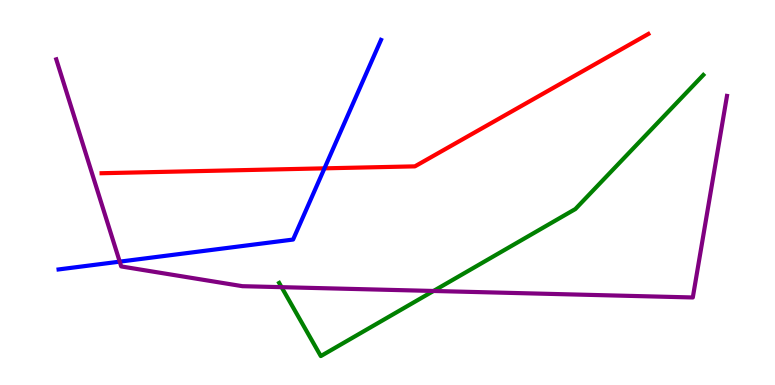[{'lines': ['blue', 'red'], 'intersections': [{'x': 4.19, 'y': 5.63}]}, {'lines': ['green', 'red'], 'intersections': []}, {'lines': ['purple', 'red'], 'intersections': []}, {'lines': ['blue', 'green'], 'intersections': []}, {'lines': ['blue', 'purple'], 'intersections': [{'x': 1.54, 'y': 3.2}]}, {'lines': ['green', 'purple'], 'intersections': [{'x': 3.63, 'y': 2.54}, {'x': 5.59, 'y': 2.44}]}]